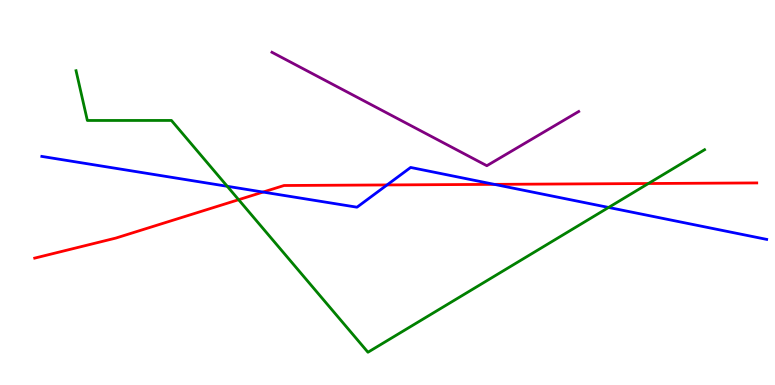[{'lines': ['blue', 'red'], 'intersections': [{'x': 3.39, 'y': 5.01}, {'x': 4.99, 'y': 5.2}, {'x': 6.38, 'y': 5.21}]}, {'lines': ['green', 'red'], 'intersections': [{'x': 3.08, 'y': 4.81}, {'x': 8.37, 'y': 5.23}]}, {'lines': ['purple', 'red'], 'intersections': []}, {'lines': ['blue', 'green'], 'intersections': [{'x': 2.93, 'y': 5.16}, {'x': 7.85, 'y': 4.61}]}, {'lines': ['blue', 'purple'], 'intersections': []}, {'lines': ['green', 'purple'], 'intersections': []}]